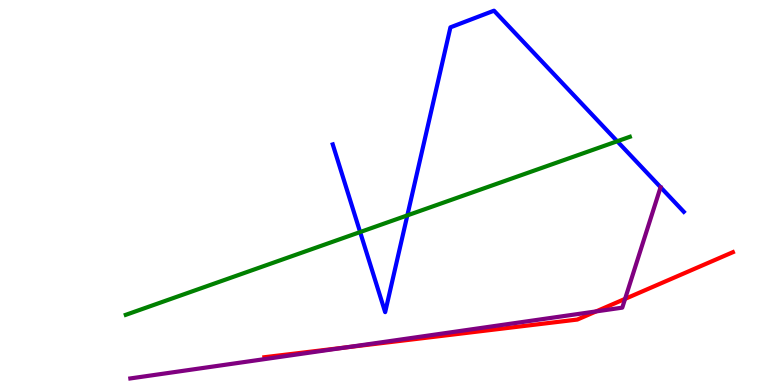[{'lines': ['blue', 'red'], 'intersections': []}, {'lines': ['green', 'red'], 'intersections': []}, {'lines': ['purple', 'red'], 'intersections': [{'x': 4.46, 'y': 0.976}, {'x': 7.69, 'y': 1.91}, {'x': 8.07, 'y': 2.24}]}, {'lines': ['blue', 'green'], 'intersections': [{'x': 4.65, 'y': 3.97}, {'x': 5.26, 'y': 4.41}, {'x': 7.96, 'y': 6.33}]}, {'lines': ['blue', 'purple'], 'intersections': []}, {'lines': ['green', 'purple'], 'intersections': []}]